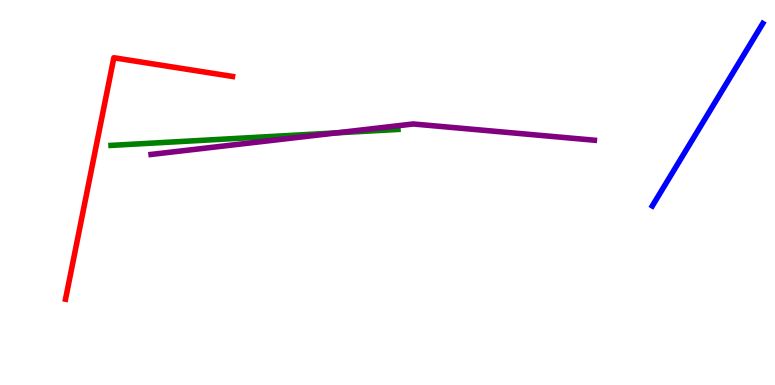[{'lines': ['blue', 'red'], 'intersections': []}, {'lines': ['green', 'red'], 'intersections': []}, {'lines': ['purple', 'red'], 'intersections': []}, {'lines': ['blue', 'green'], 'intersections': []}, {'lines': ['blue', 'purple'], 'intersections': []}, {'lines': ['green', 'purple'], 'intersections': [{'x': 4.35, 'y': 6.55}]}]